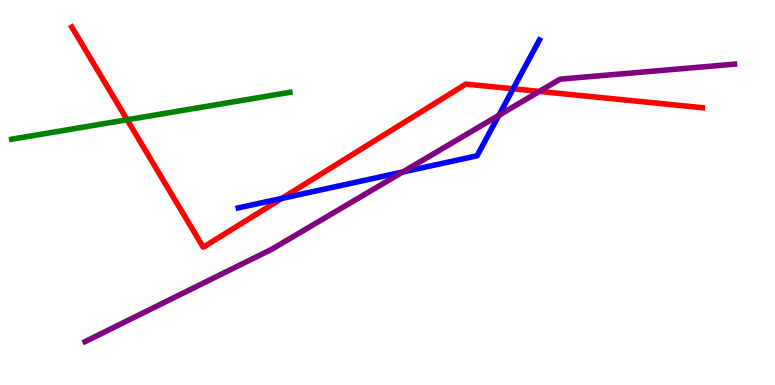[{'lines': ['blue', 'red'], 'intersections': [{'x': 3.64, 'y': 4.85}, {'x': 6.62, 'y': 7.69}]}, {'lines': ['green', 'red'], 'intersections': [{'x': 1.64, 'y': 6.89}]}, {'lines': ['purple', 'red'], 'intersections': [{'x': 6.96, 'y': 7.63}]}, {'lines': ['blue', 'green'], 'intersections': []}, {'lines': ['blue', 'purple'], 'intersections': [{'x': 5.2, 'y': 5.53}, {'x': 6.44, 'y': 7.01}]}, {'lines': ['green', 'purple'], 'intersections': []}]